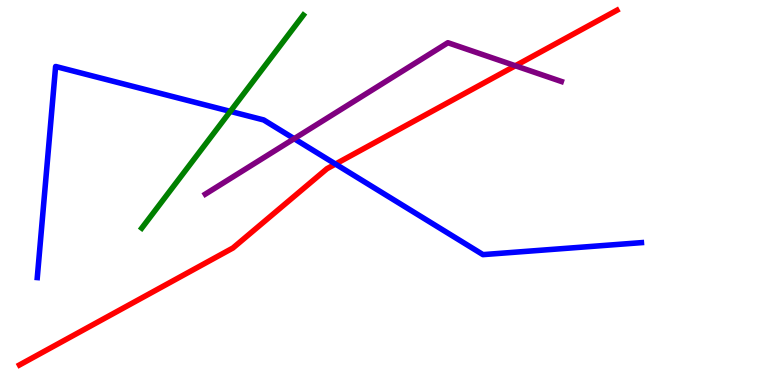[{'lines': ['blue', 'red'], 'intersections': [{'x': 4.33, 'y': 5.74}]}, {'lines': ['green', 'red'], 'intersections': []}, {'lines': ['purple', 'red'], 'intersections': [{'x': 6.65, 'y': 8.29}]}, {'lines': ['blue', 'green'], 'intersections': [{'x': 2.97, 'y': 7.11}]}, {'lines': ['blue', 'purple'], 'intersections': [{'x': 3.8, 'y': 6.4}]}, {'lines': ['green', 'purple'], 'intersections': []}]